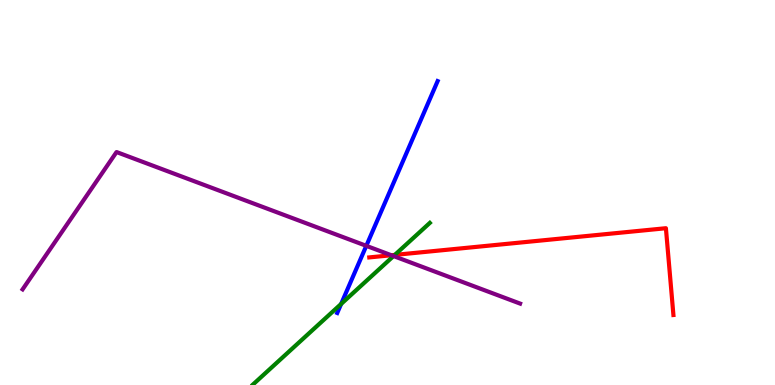[{'lines': ['blue', 'red'], 'intersections': []}, {'lines': ['green', 'red'], 'intersections': [{'x': 5.09, 'y': 3.38}]}, {'lines': ['purple', 'red'], 'intersections': [{'x': 5.05, 'y': 3.37}]}, {'lines': ['blue', 'green'], 'intersections': [{'x': 4.4, 'y': 2.11}]}, {'lines': ['blue', 'purple'], 'intersections': [{'x': 4.73, 'y': 3.61}]}, {'lines': ['green', 'purple'], 'intersections': [{'x': 5.08, 'y': 3.35}]}]